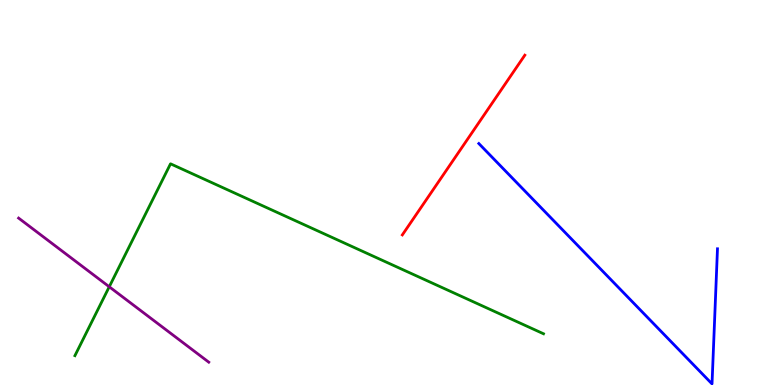[{'lines': ['blue', 'red'], 'intersections': []}, {'lines': ['green', 'red'], 'intersections': []}, {'lines': ['purple', 'red'], 'intersections': []}, {'lines': ['blue', 'green'], 'intersections': []}, {'lines': ['blue', 'purple'], 'intersections': []}, {'lines': ['green', 'purple'], 'intersections': [{'x': 1.41, 'y': 2.55}]}]